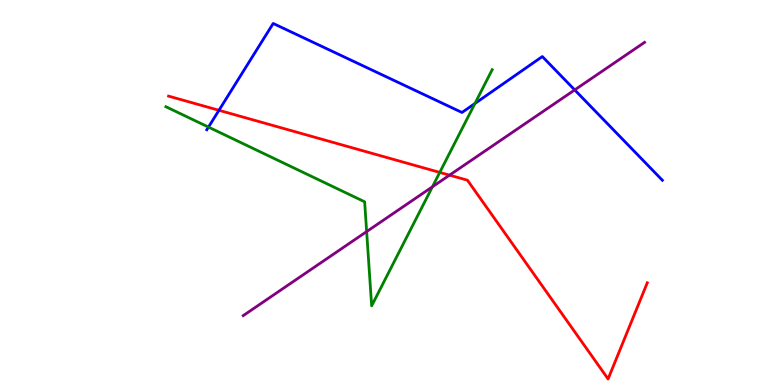[{'lines': ['blue', 'red'], 'intersections': [{'x': 2.83, 'y': 7.14}]}, {'lines': ['green', 'red'], 'intersections': [{'x': 5.67, 'y': 5.52}]}, {'lines': ['purple', 'red'], 'intersections': [{'x': 5.8, 'y': 5.45}]}, {'lines': ['blue', 'green'], 'intersections': [{'x': 2.69, 'y': 6.7}, {'x': 6.13, 'y': 7.31}]}, {'lines': ['blue', 'purple'], 'intersections': [{'x': 7.42, 'y': 7.66}]}, {'lines': ['green', 'purple'], 'intersections': [{'x': 4.73, 'y': 3.98}, {'x': 5.58, 'y': 5.15}]}]